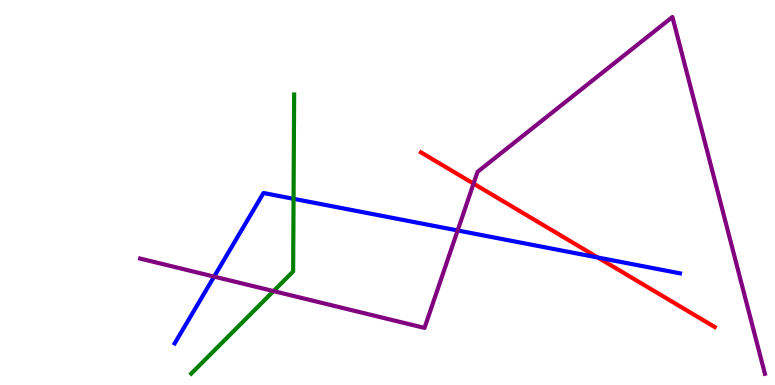[{'lines': ['blue', 'red'], 'intersections': [{'x': 7.71, 'y': 3.31}]}, {'lines': ['green', 'red'], 'intersections': []}, {'lines': ['purple', 'red'], 'intersections': [{'x': 6.11, 'y': 5.23}]}, {'lines': ['blue', 'green'], 'intersections': [{'x': 3.79, 'y': 4.84}]}, {'lines': ['blue', 'purple'], 'intersections': [{'x': 2.76, 'y': 2.82}, {'x': 5.9, 'y': 4.01}]}, {'lines': ['green', 'purple'], 'intersections': [{'x': 3.53, 'y': 2.44}]}]